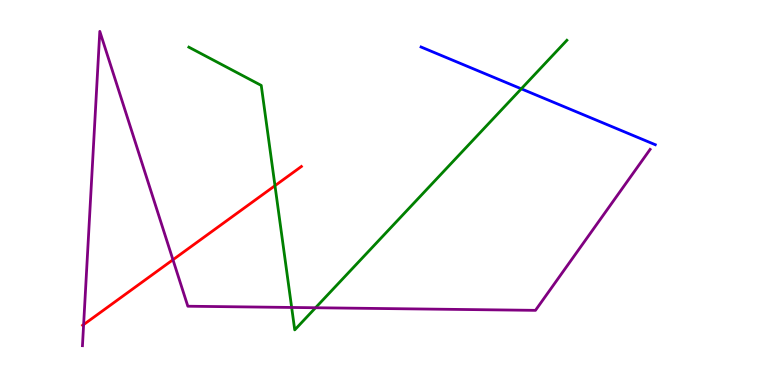[{'lines': ['blue', 'red'], 'intersections': []}, {'lines': ['green', 'red'], 'intersections': [{'x': 3.55, 'y': 5.18}]}, {'lines': ['purple', 'red'], 'intersections': [{'x': 1.08, 'y': 1.57}, {'x': 2.23, 'y': 3.25}]}, {'lines': ['blue', 'green'], 'intersections': [{'x': 6.73, 'y': 7.69}]}, {'lines': ['blue', 'purple'], 'intersections': []}, {'lines': ['green', 'purple'], 'intersections': [{'x': 3.76, 'y': 2.01}, {'x': 4.07, 'y': 2.01}]}]